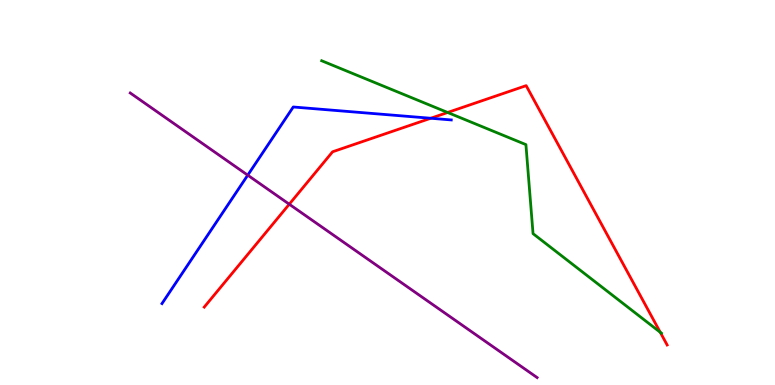[{'lines': ['blue', 'red'], 'intersections': [{'x': 5.56, 'y': 6.93}]}, {'lines': ['green', 'red'], 'intersections': [{'x': 5.78, 'y': 7.08}, {'x': 8.52, 'y': 1.37}]}, {'lines': ['purple', 'red'], 'intersections': [{'x': 3.73, 'y': 4.7}]}, {'lines': ['blue', 'green'], 'intersections': []}, {'lines': ['blue', 'purple'], 'intersections': [{'x': 3.2, 'y': 5.45}]}, {'lines': ['green', 'purple'], 'intersections': []}]